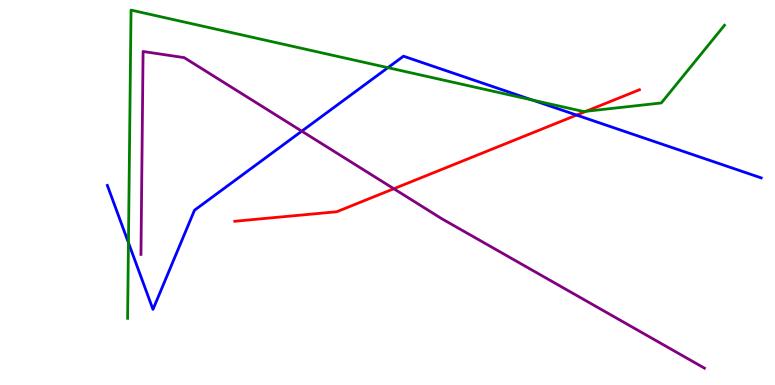[{'lines': ['blue', 'red'], 'intersections': [{'x': 7.44, 'y': 7.01}]}, {'lines': ['green', 'red'], 'intersections': [{'x': 7.56, 'y': 7.11}]}, {'lines': ['purple', 'red'], 'intersections': [{'x': 5.08, 'y': 5.1}]}, {'lines': ['blue', 'green'], 'intersections': [{'x': 1.66, 'y': 3.7}, {'x': 5.01, 'y': 8.24}, {'x': 6.87, 'y': 7.4}]}, {'lines': ['blue', 'purple'], 'intersections': [{'x': 3.89, 'y': 6.59}]}, {'lines': ['green', 'purple'], 'intersections': []}]